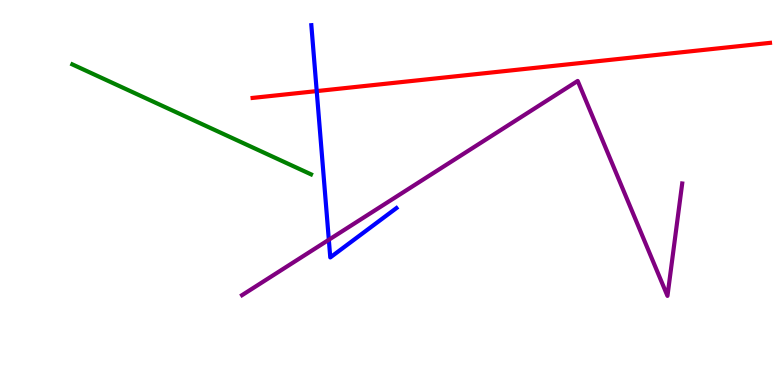[{'lines': ['blue', 'red'], 'intersections': [{'x': 4.09, 'y': 7.63}]}, {'lines': ['green', 'red'], 'intersections': []}, {'lines': ['purple', 'red'], 'intersections': []}, {'lines': ['blue', 'green'], 'intersections': []}, {'lines': ['blue', 'purple'], 'intersections': [{'x': 4.24, 'y': 3.77}]}, {'lines': ['green', 'purple'], 'intersections': []}]